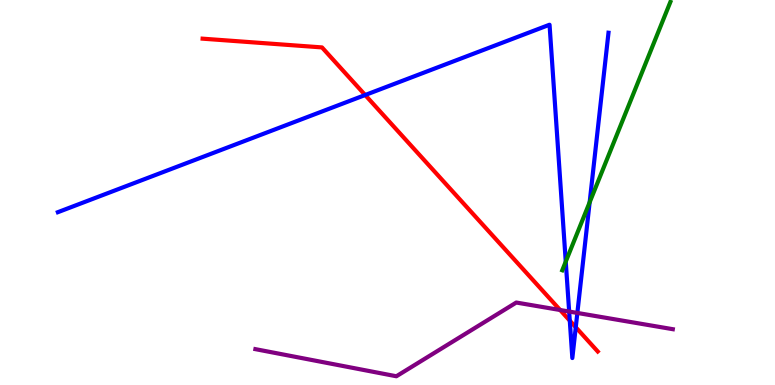[{'lines': ['blue', 'red'], 'intersections': [{'x': 4.71, 'y': 7.53}, {'x': 7.35, 'y': 1.67}, {'x': 7.43, 'y': 1.5}]}, {'lines': ['green', 'red'], 'intersections': []}, {'lines': ['purple', 'red'], 'intersections': [{'x': 7.23, 'y': 1.95}]}, {'lines': ['blue', 'green'], 'intersections': [{'x': 7.3, 'y': 3.2}, {'x': 7.61, 'y': 4.74}]}, {'lines': ['blue', 'purple'], 'intersections': [{'x': 7.34, 'y': 1.91}, {'x': 7.45, 'y': 1.87}]}, {'lines': ['green', 'purple'], 'intersections': []}]